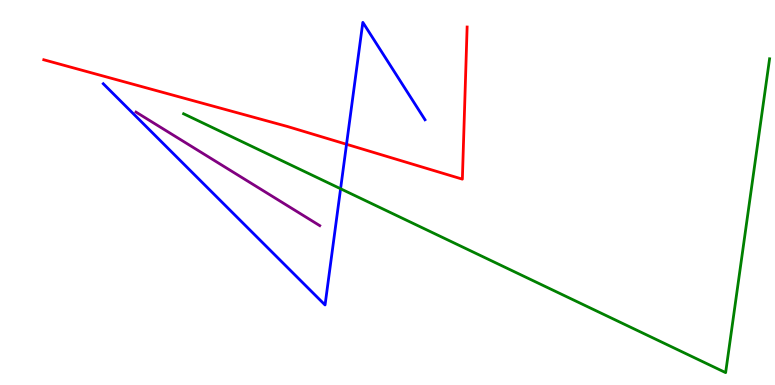[{'lines': ['blue', 'red'], 'intersections': [{'x': 4.47, 'y': 6.25}]}, {'lines': ['green', 'red'], 'intersections': []}, {'lines': ['purple', 'red'], 'intersections': []}, {'lines': ['blue', 'green'], 'intersections': [{'x': 4.39, 'y': 5.1}]}, {'lines': ['blue', 'purple'], 'intersections': []}, {'lines': ['green', 'purple'], 'intersections': []}]